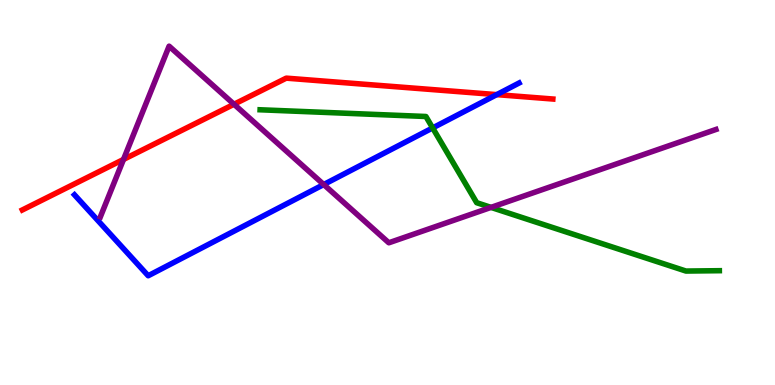[{'lines': ['blue', 'red'], 'intersections': [{'x': 6.41, 'y': 7.54}]}, {'lines': ['green', 'red'], 'intersections': []}, {'lines': ['purple', 'red'], 'intersections': [{'x': 1.59, 'y': 5.86}, {'x': 3.02, 'y': 7.29}]}, {'lines': ['blue', 'green'], 'intersections': [{'x': 5.58, 'y': 6.68}]}, {'lines': ['blue', 'purple'], 'intersections': [{'x': 4.18, 'y': 5.21}]}, {'lines': ['green', 'purple'], 'intersections': [{'x': 6.34, 'y': 4.61}]}]